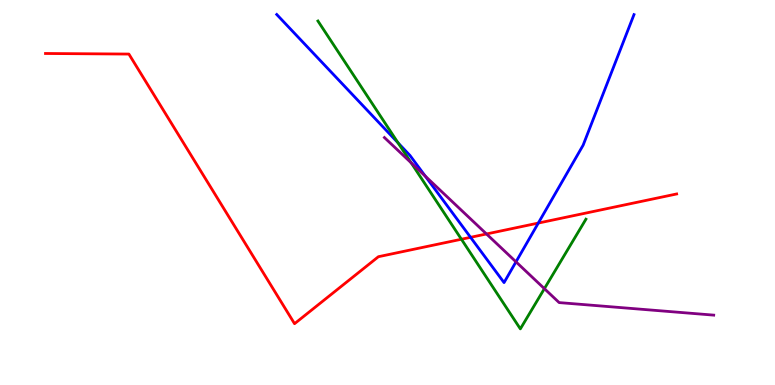[{'lines': ['blue', 'red'], 'intersections': [{'x': 6.07, 'y': 3.84}, {'x': 6.95, 'y': 4.21}]}, {'lines': ['green', 'red'], 'intersections': [{'x': 5.95, 'y': 3.79}]}, {'lines': ['purple', 'red'], 'intersections': [{'x': 6.28, 'y': 3.92}]}, {'lines': ['blue', 'green'], 'intersections': [{'x': 5.14, 'y': 6.29}]}, {'lines': ['blue', 'purple'], 'intersections': [{'x': 5.49, 'y': 5.42}, {'x': 6.66, 'y': 3.2}]}, {'lines': ['green', 'purple'], 'intersections': [{'x': 5.31, 'y': 5.77}, {'x': 7.02, 'y': 2.5}]}]